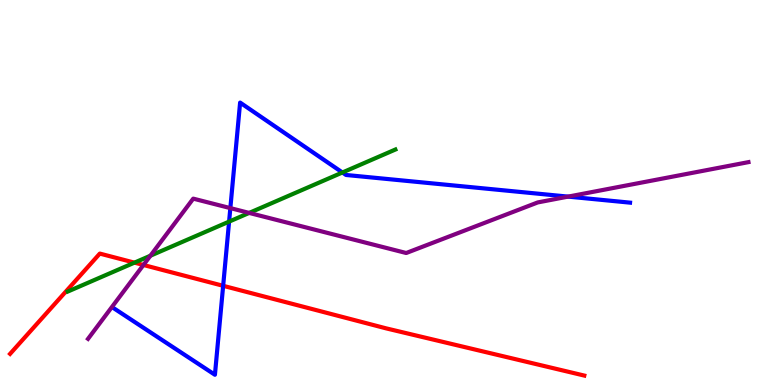[{'lines': ['blue', 'red'], 'intersections': [{'x': 2.88, 'y': 2.58}]}, {'lines': ['green', 'red'], 'intersections': [{'x': 1.73, 'y': 3.18}]}, {'lines': ['purple', 'red'], 'intersections': [{'x': 1.85, 'y': 3.12}]}, {'lines': ['blue', 'green'], 'intersections': [{'x': 2.96, 'y': 4.24}, {'x': 4.42, 'y': 5.52}]}, {'lines': ['blue', 'purple'], 'intersections': [{'x': 2.97, 'y': 4.59}, {'x': 7.33, 'y': 4.89}]}, {'lines': ['green', 'purple'], 'intersections': [{'x': 1.94, 'y': 3.36}, {'x': 3.21, 'y': 4.47}]}]